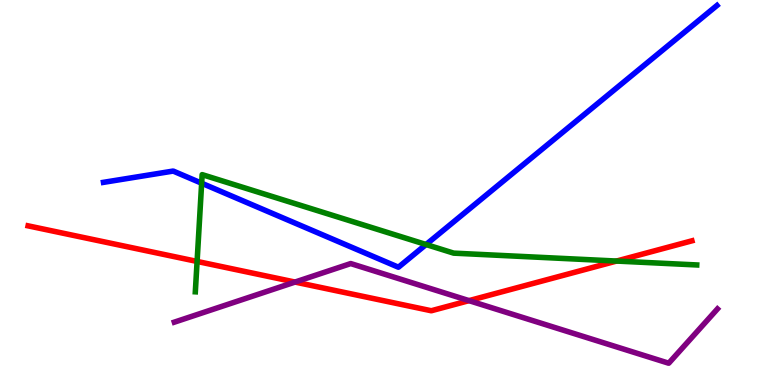[{'lines': ['blue', 'red'], 'intersections': []}, {'lines': ['green', 'red'], 'intersections': [{'x': 2.54, 'y': 3.21}, {'x': 7.96, 'y': 3.22}]}, {'lines': ['purple', 'red'], 'intersections': [{'x': 3.81, 'y': 2.67}, {'x': 6.05, 'y': 2.19}]}, {'lines': ['blue', 'green'], 'intersections': [{'x': 2.6, 'y': 5.24}, {'x': 5.5, 'y': 3.65}]}, {'lines': ['blue', 'purple'], 'intersections': []}, {'lines': ['green', 'purple'], 'intersections': []}]